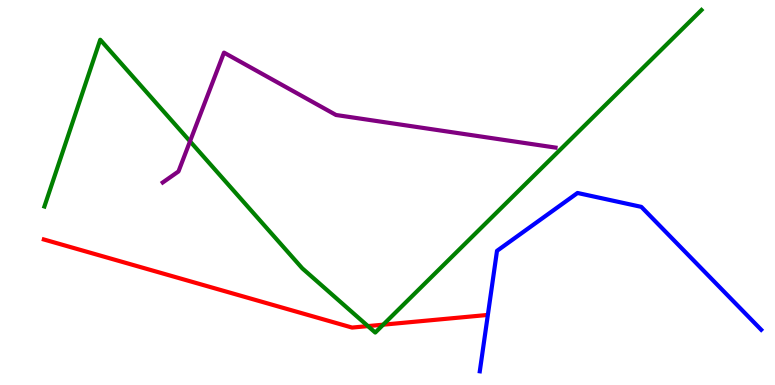[{'lines': ['blue', 'red'], 'intersections': []}, {'lines': ['green', 'red'], 'intersections': [{'x': 4.75, 'y': 1.53}, {'x': 4.94, 'y': 1.57}]}, {'lines': ['purple', 'red'], 'intersections': []}, {'lines': ['blue', 'green'], 'intersections': []}, {'lines': ['blue', 'purple'], 'intersections': []}, {'lines': ['green', 'purple'], 'intersections': [{'x': 2.45, 'y': 6.33}]}]